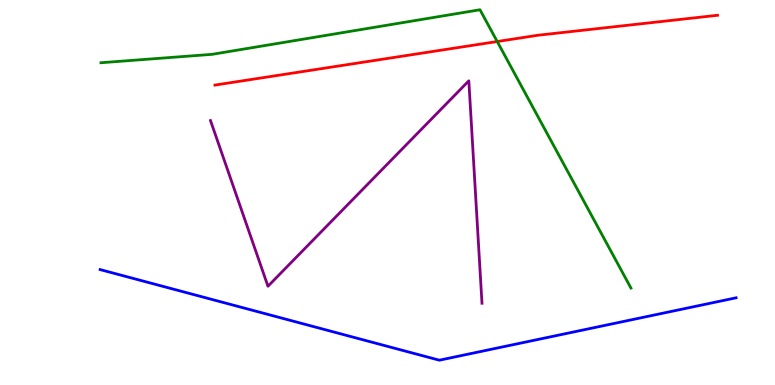[{'lines': ['blue', 'red'], 'intersections': []}, {'lines': ['green', 'red'], 'intersections': [{'x': 6.42, 'y': 8.92}]}, {'lines': ['purple', 'red'], 'intersections': []}, {'lines': ['blue', 'green'], 'intersections': []}, {'lines': ['blue', 'purple'], 'intersections': []}, {'lines': ['green', 'purple'], 'intersections': []}]